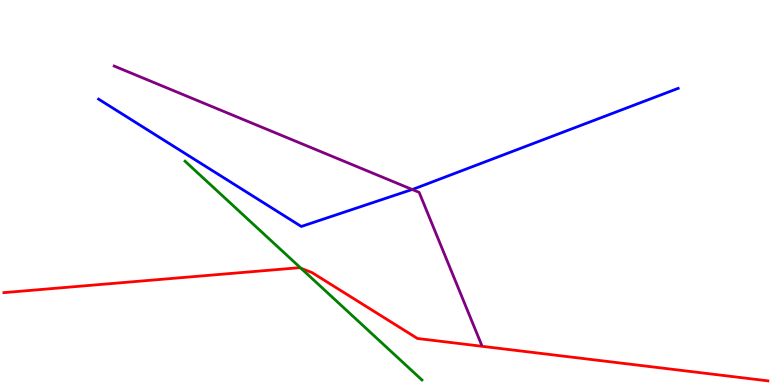[{'lines': ['blue', 'red'], 'intersections': []}, {'lines': ['green', 'red'], 'intersections': [{'x': 3.88, 'y': 3.03}]}, {'lines': ['purple', 'red'], 'intersections': []}, {'lines': ['blue', 'green'], 'intersections': []}, {'lines': ['blue', 'purple'], 'intersections': [{'x': 5.32, 'y': 5.08}]}, {'lines': ['green', 'purple'], 'intersections': []}]